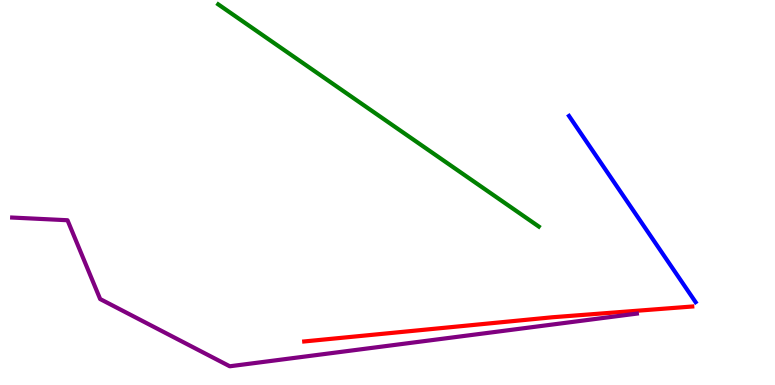[{'lines': ['blue', 'red'], 'intersections': []}, {'lines': ['green', 'red'], 'intersections': []}, {'lines': ['purple', 'red'], 'intersections': []}, {'lines': ['blue', 'green'], 'intersections': []}, {'lines': ['blue', 'purple'], 'intersections': []}, {'lines': ['green', 'purple'], 'intersections': []}]